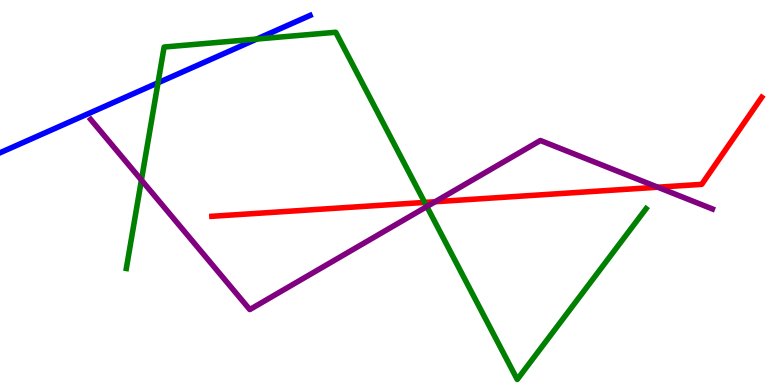[{'lines': ['blue', 'red'], 'intersections': []}, {'lines': ['green', 'red'], 'intersections': [{'x': 5.48, 'y': 4.74}]}, {'lines': ['purple', 'red'], 'intersections': [{'x': 5.61, 'y': 4.76}, {'x': 8.49, 'y': 5.14}]}, {'lines': ['blue', 'green'], 'intersections': [{'x': 2.04, 'y': 7.85}, {'x': 3.31, 'y': 8.99}]}, {'lines': ['blue', 'purple'], 'intersections': []}, {'lines': ['green', 'purple'], 'intersections': [{'x': 1.82, 'y': 5.32}, {'x': 5.51, 'y': 4.64}]}]